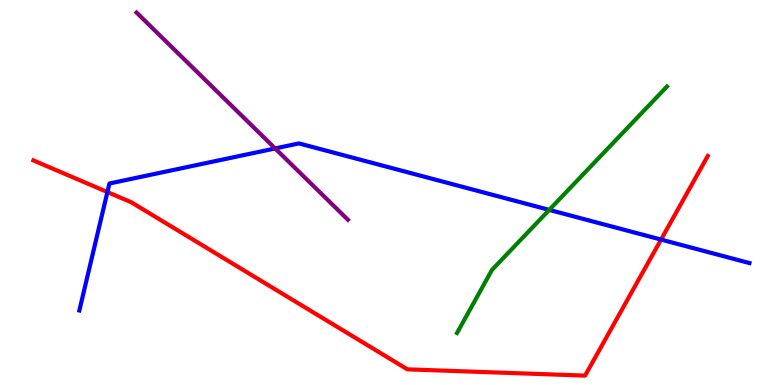[{'lines': ['blue', 'red'], 'intersections': [{'x': 1.39, 'y': 5.01}, {'x': 8.53, 'y': 3.78}]}, {'lines': ['green', 'red'], 'intersections': []}, {'lines': ['purple', 'red'], 'intersections': []}, {'lines': ['blue', 'green'], 'intersections': [{'x': 7.09, 'y': 4.55}]}, {'lines': ['blue', 'purple'], 'intersections': [{'x': 3.55, 'y': 6.14}]}, {'lines': ['green', 'purple'], 'intersections': []}]